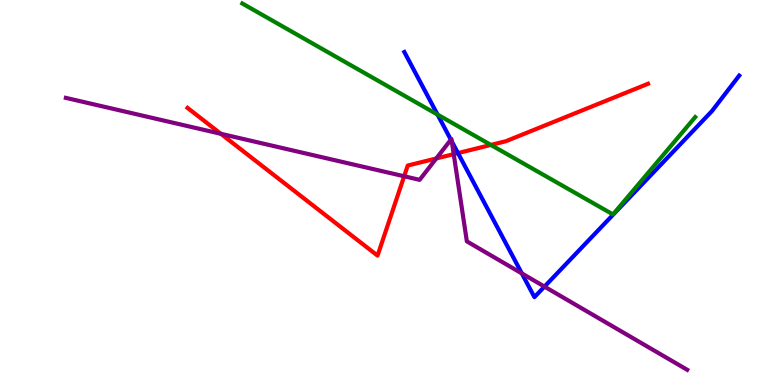[{'lines': ['blue', 'red'], 'intersections': [{'x': 5.91, 'y': 6.02}]}, {'lines': ['green', 'red'], 'intersections': [{'x': 6.33, 'y': 6.24}]}, {'lines': ['purple', 'red'], 'intersections': [{'x': 2.85, 'y': 6.52}, {'x': 5.21, 'y': 5.42}, {'x': 5.63, 'y': 5.88}, {'x': 5.85, 'y': 6.0}]}, {'lines': ['blue', 'green'], 'intersections': [{'x': 5.65, 'y': 7.02}]}, {'lines': ['blue', 'purple'], 'intersections': [{'x': 5.82, 'y': 6.37}, {'x': 5.83, 'y': 6.33}, {'x': 6.73, 'y': 2.9}, {'x': 7.03, 'y': 2.56}]}, {'lines': ['green', 'purple'], 'intersections': []}]